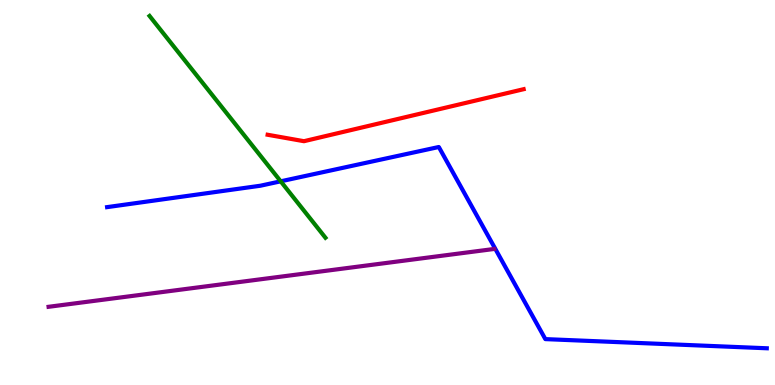[{'lines': ['blue', 'red'], 'intersections': []}, {'lines': ['green', 'red'], 'intersections': []}, {'lines': ['purple', 'red'], 'intersections': []}, {'lines': ['blue', 'green'], 'intersections': [{'x': 3.62, 'y': 5.29}]}, {'lines': ['blue', 'purple'], 'intersections': []}, {'lines': ['green', 'purple'], 'intersections': []}]